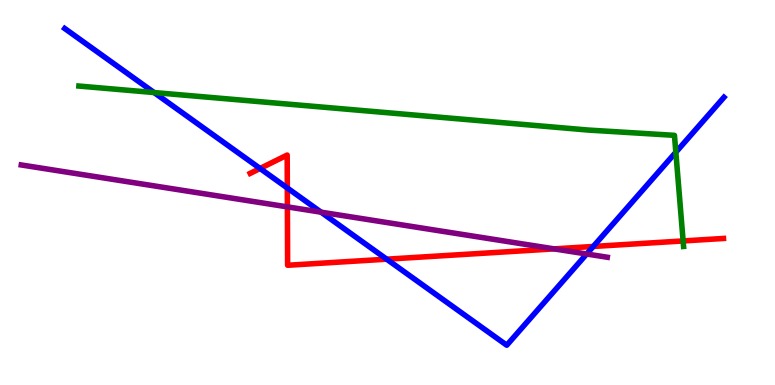[{'lines': ['blue', 'red'], 'intersections': [{'x': 3.36, 'y': 5.62}, {'x': 3.71, 'y': 5.12}, {'x': 4.99, 'y': 3.27}, {'x': 7.66, 'y': 3.6}]}, {'lines': ['green', 'red'], 'intersections': [{'x': 8.81, 'y': 3.74}]}, {'lines': ['purple', 'red'], 'intersections': [{'x': 3.71, 'y': 4.63}, {'x': 7.15, 'y': 3.54}]}, {'lines': ['blue', 'green'], 'intersections': [{'x': 1.99, 'y': 7.6}, {'x': 8.72, 'y': 6.05}]}, {'lines': ['blue', 'purple'], 'intersections': [{'x': 4.14, 'y': 4.49}, {'x': 7.57, 'y': 3.4}]}, {'lines': ['green', 'purple'], 'intersections': []}]